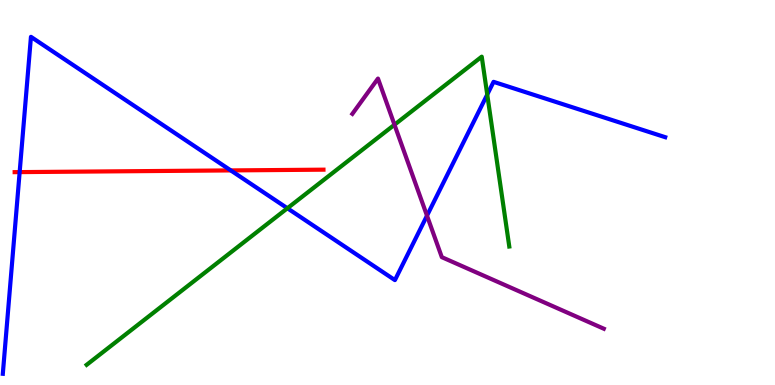[{'lines': ['blue', 'red'], 'intersections': [{'x': 0.254, 'y': 5.53}, {'x': 2.98, 'y': 5.57}]}, {'lines': ['green', 'red'], 'intersections': []}, {'lines': ['purple', 'red'], 'intersections': []}, {'lines': ['blue', 'green'], 'intersections': [{'x': 3.71, 'y': 4.59}, {'x': 6.29, 'y': 7.54}]}, {'lines': ['blue', 'purple'], 'intersections': [{'x': 5.51, 'y': 4.4}]}, {'lines': ['green', 'purple'], 'intersections': [{'x': 5.09, 'y': 6.76}]}]